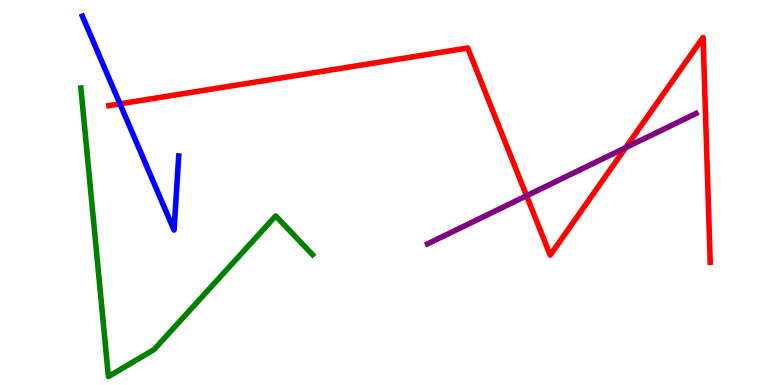[{'lines': ['blue', 'red'], 'intersections': [{'x': 1.55, 'y': 7.3}]}, {'lines': ['green', 'red'], 'intersections': []}, {'lines': ['purple', 'red'], 'intersections': [{'x': 6.79, 'y': 4.91}, {'x': 8.07, 'y': 6.17}]}, {'lines': ['blue', 'green'], 'intersections': []}, {'lines': ['blue', 'purple'], 'intersections': []}, {'lines': ['green', 'purple'], 'intersections': []}]